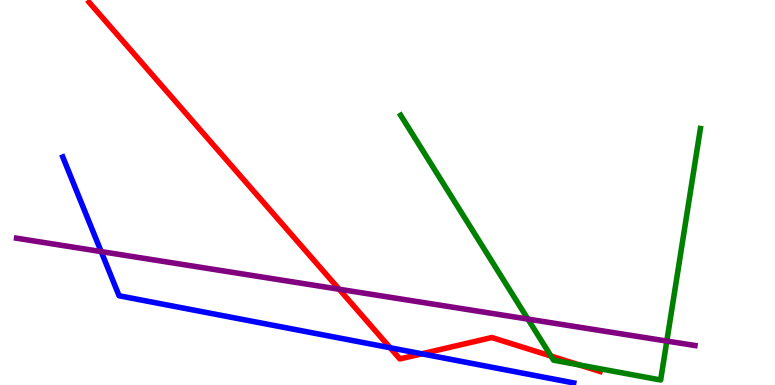[{'lines': ['blue', 'red'], 'intersections': [{'x': 5.03, 'y': 0.968}, {'x': 5.44, 'y': 0.81}]}, {'lines': ['green', 'red'], 'intersections': [{'x': 7.11, 'y': 0.751}, {'x': 7.48, 'y': 0.521}]}, {'lines': ['purple', 'red'], 'intersections': [{'x': 4.38, 'y': 2.49}]}, {'lines': ['blue', 'green'], 'intersections': []}, {'lines': ['blue', 'purple'], 'intersections': [{'x': 1.31, 'y': 3.47}]}, {'lines': ['green', 'purple'], 'intersections': [{'x': 6.81, 'y': 1.71}, {'x': 8.6, 'y': 1.14}]}]